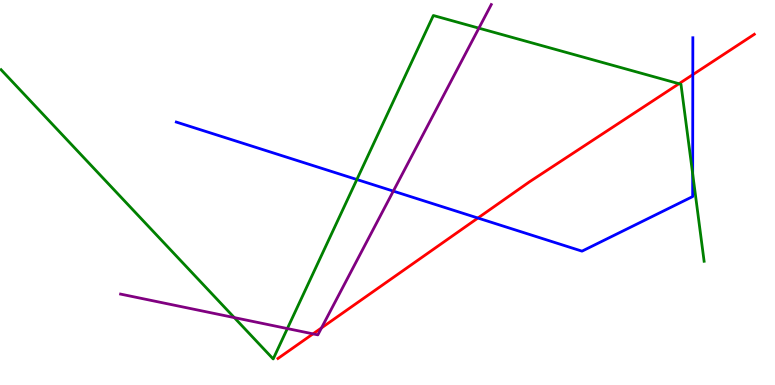[{'lines': ['blue', 'red'], 'intersections': [{'x': 6.17, 'y': 4.34}, {'x': 8.94, 'y': 8.06}]}, {'lines': ['green', 'red'], 'intersections': [{'x': 8.76, 'y': 7.83}]}, {'lines': ['purple', 'red'], 'intersections': [{'x': 4.04, 'y': 1.33}, {'x': 4.15, 'y': 1.48}]}, {'lines': ['blue', 'green'], 'intersections': [{'x': 4.6, 'y': 5.34}, {'x': 8.94, 'y': 5.48}]}, {'lines': ['blue', 'purple'], 'intersections': [{'x': 5.08, 'y': 5.04}]}, {'lines': ['green', 'purple'], 'intersections': [{'x': 3.02, 'y': 1.75}, {'x': 3.71, 'y': 1.47}, {'x': 6.18, 'y': 9.27}]}]